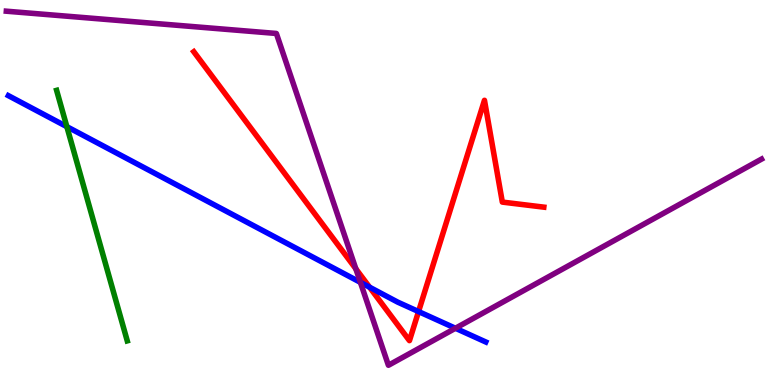[{'lines': ['blue', 'red'], 'intersections': [{'x': 4.77, 'y': 2.54}, {'x': 5.4, 'y': 1.91}]}, {'lines': ['green', 'red'], 'intersections': []}, {'lines': ['purple', 'red'], 'intersections': [{'x': 4.59, 'y': 3.02}]}, {'lines': ['blue', 'green'], 'intersections': [{'x': 0.863, 'y': 6.71}]}, {'lines': ['blue', 'purple'], 'intersections': [{'x': 4.65, 'y': 2.67}, {'x': 5.88, 'y': 1.47}]}, {'lines': ['green', 'purple'], 'intersections': []}]